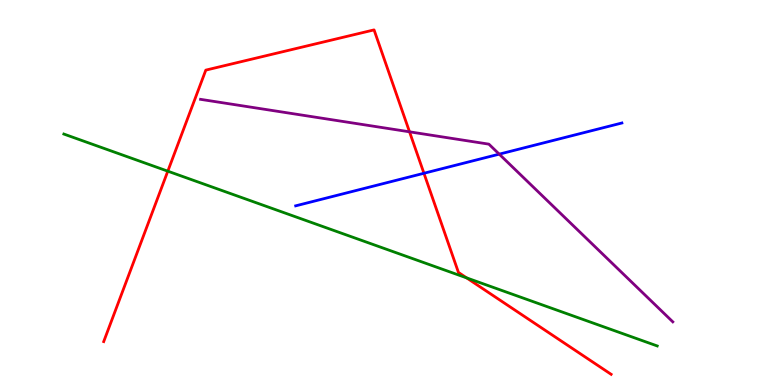[{'lines': ['blue', 'red'], 'intersections': [{'x': 5.47, 'y': 5.5}]}, {'lines': ['green', 'red'], 'intersections': [{'x': 2.17, 'y': 5.55}, {'x': 6.02, 'y': 2.78}]}, {'lines': ['purple', 'red'], 'intersections': [{'x': 5.28, 'y': 6.58}]}, {'lines': ['blue', 'green'], 'intersections': []}, {'lines': ['blue', 'purple'], 'intersections': [{'x': 6.44, 'y': 6.0}]}, {'lines': ['green', 'purple'], 'intersections': []}]